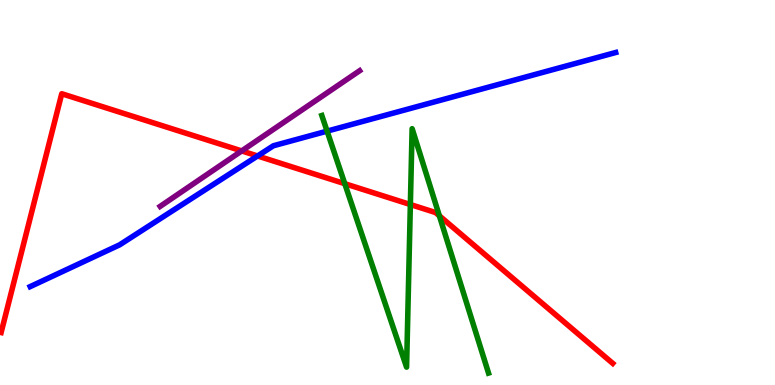[{'lines': ['blue', 'red'], 'intersections': [{'x': 3.32, 'y': 5.95}]}, {'lines': ['green', 'red'], 'intersections': [{'x': 4.45, 'y': 5.23}, {'x': 5.29, 'y': 4.69}, {'x': 5.67, 'y': 4.4}]}, {'lines': ['purple', 'red'], 'intersections': [{'x': 3.12, 'y': 6.08}]}, {'lines': ['blue', 'green'], 'intersections': [{'x': 4.22, 'y': 6.59}]}, {'lines': ['blue', 'purple'], 'intersections': []}, {'lines': ['green', 'purple'], 'intersections': []}]